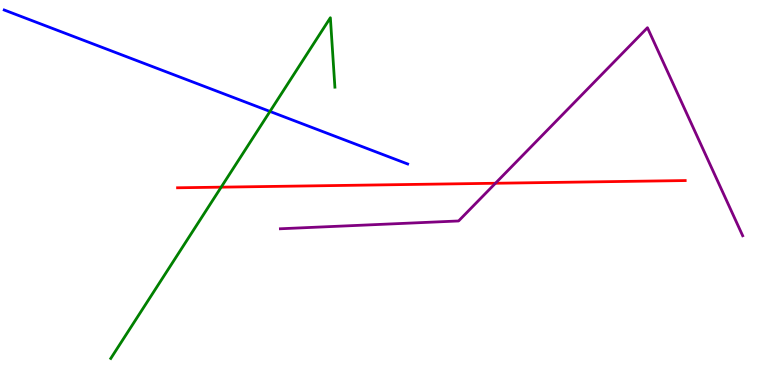[{'lines': ['blue', 'red'], 'intersections': []}, {'lines': ['green', 'red'], 'intersections': [{'x': 2.85, 'y': 5.14}]}, {'lines': ['purple', 'red'], 'intersections': [{'x': 6.39, 'y': 5.24}]}, {'lines': ['blue', 'green'], 'intersections': [{'x': 3.48, 'y': 7.11}]}, {'lines': ['blue', 'purple'], 'intersections': []}, {'lines': ['green', 'purple'], 'intersections': []}]